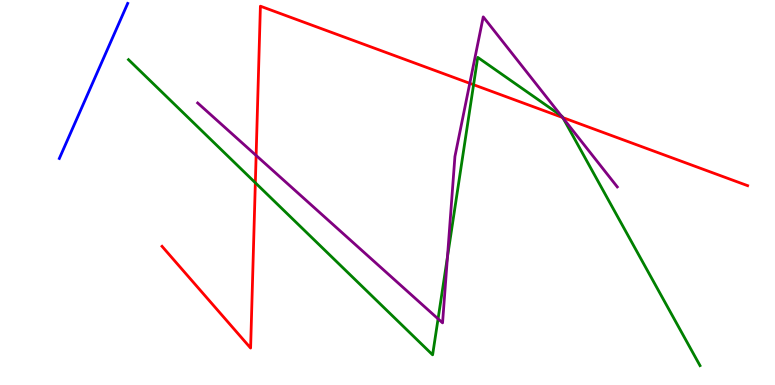[{'lines': ['blue', 'red'], 'intersections': []}, {'lines': ['green', 'red'], 'intersections': [{'x': 3.29, 'y': 5.25}, {'x': 6.11, 'y': 7.8}, {'x': 7.26, 'y': 6.95}]}, {'lines': ['purple', 'red'], 'intersections': [{'x': 3.3, 'y': 5.96}, {'x': 6.06, 'y': 7.84}, {'x': 7.26, 'y': 6.95}]}, {'lines': ['blue', 'green'], 'intersections': []}, {'lines': ['blue', 'purple'], 'intersections': []}, {'lines': ['green', 'purple'], 'intersections': [{'x': 5.65, 'y': 1.72}, {'x': 5.77, 'y': 3.33}, {'x': 7.24, 'y': 6.99}, {'x': 7.27, 'y': 6.93}]}]